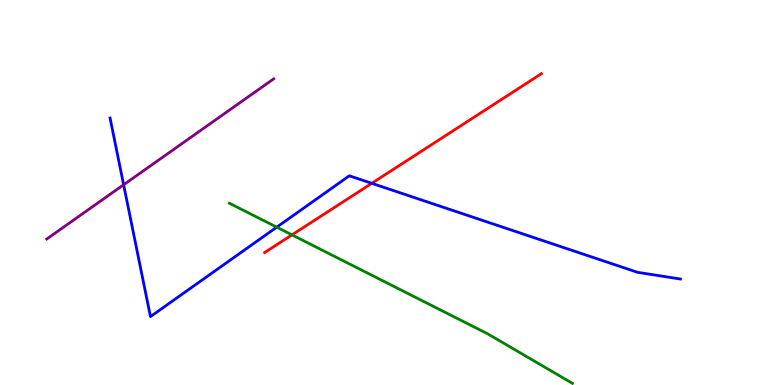[{'lines': ['blue', 'red'], 'intersections': [{'x': 4.8, 'y': 5.24}]}, {'lines': ['green', 'red'], 'intersections': [{'x': 3.77, 'y': 3.9}]}, {'lines': ['purple', 'red'], 'intersections': []}, {'lines': ['blue', 'green'], 'intersections': [{'x': 3.57, 'y': 4.1}]}, {'lines': ['blue', 'purple'], 'intersections': [{'x': 1.6, 'y': 5.2}]}, {'lines': ['green', 'purple'], 'intersections': []}]